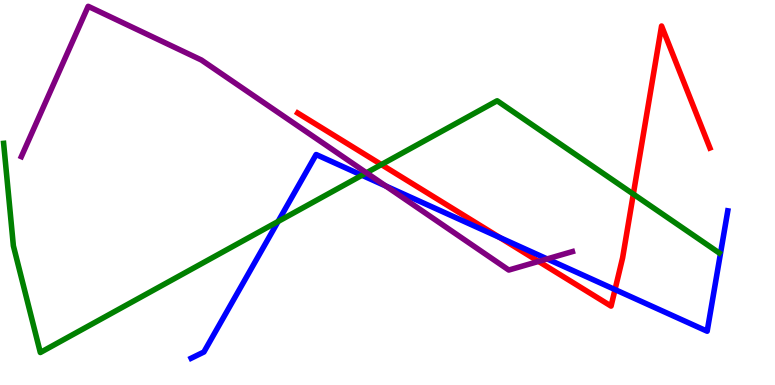[{'lines': ['blue', 'red'], 'intersections': [{'x': 6.45, 'y': 3.83}, {'x': 7.94, 'y': 2.48}]}, {'lines': ['green', 'red'], 'intersections': [{'x': 4.92, 'y': 5.73}, {'x': 8.17, 'y': 4.96}]}, {'lines': ['purple', 'red'], 'intersections': [{'x': 6.95, 'y': 3.21}]}, {'lines': ['blue', 'green'], 'intersections': [{'x': 3.59, 'y': 4.25}, {'x': 4.67, 'y': 5.45}]}, {'lines': ['blue', 'purple'], 'intersections': [{'x': 4.98, 'y': 5.17}, {'x': 7.06, 'y': 3.27}]}, {'lines': ['green', 'purple'], 'intersections': [{'x': 4.73, 'y': 5.51}]}]